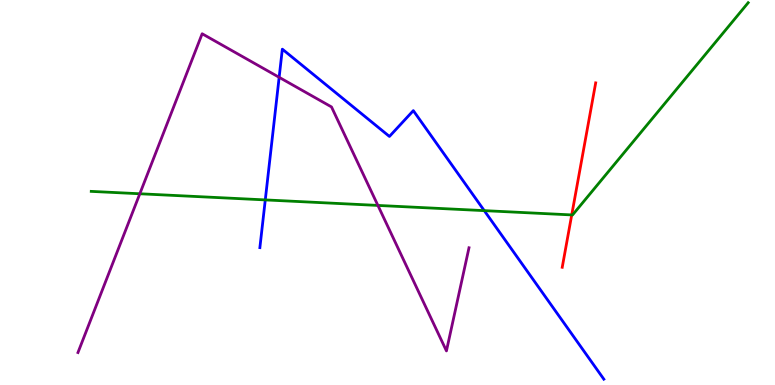[{'lines': ['blue', 'red'], 'intersections': []}, {'lines': ['green', 'red'], 'intersections': [{'x': 7.38, 'y': 4.42}]}, {'lines': ['purple', 'red'], 'intersections': []}, {'lines': ['blue', 'green'], 'intersections': [{'x': 3.42, 'y': 4.81}, {'x': 6.25, 'y': 4.53}]}, {'lines': ['blue', 'purple'], 'intersections': [{'x': 3.6, 'y': 7.99}]}, {'lines': ['green', 'purple'], 'intersections': [{'x': 1.8, 'y': 4.97}, {'x': 4.88, 'y': 4.66}]}]